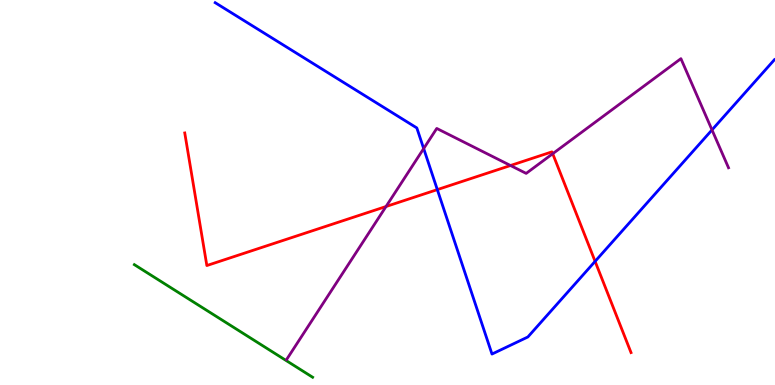[{'lines': ['blue', 'red'], 'intersections': [{'x': 5.64, 'y': 5.07}, {'x': 7.68, 'y': 3.21}]}, {'lines': ['green', 'red'], 'intersections': []}, {'lines': ['purple', 'red'], 'intersections': [{'x': 4.98, 'y': 4.64}, {'x': 6.59, 'y': 5.7}, {'x': 7.13, 'y': 6.01}]}, {'lines': ['blue', 'green'], 'intersections': []}, {'lines': ['blue', 'purple'], 'intersections': [{'x': 5.47, 'y': 6.14}, {'x': 9.19, 'y': 6.63}]}, {'lines': ['green', 'purple'], 'intersections': []}]